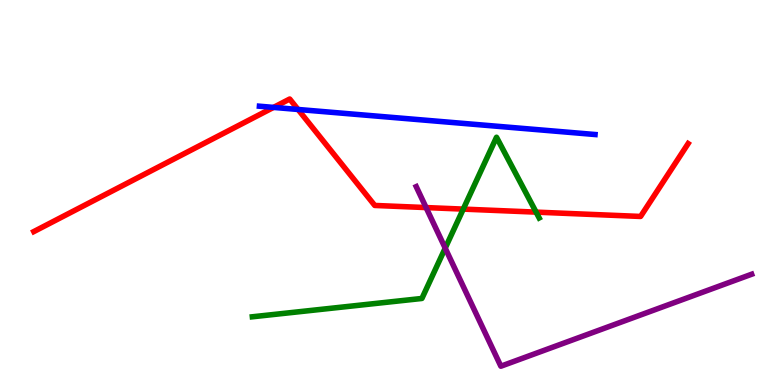[{'lines': ['blue', 'red'], 'intersections': [{'x': 3.53, 'y': 7.21}, {'x': 3.85, 'y': 7.16}]}, {'lines': ['green', 'red'], 'intersections': [{'x': 5.98, 'y': 4.57}, {'x': 6.92, 'y': 4.49}]}, {'lines': ['purple', 'red'], 'intersections': [{'x': 5.5, 'y': 4.61}]}, {'lines': ['blue', 'green'], 'intersections': []}, {'lines': ['blue', 'purple'], 'intersections': []}, {'lines': ['green', 'purple'], 'intersections': [{'x': 5.74, 'y': 3.56}]}]